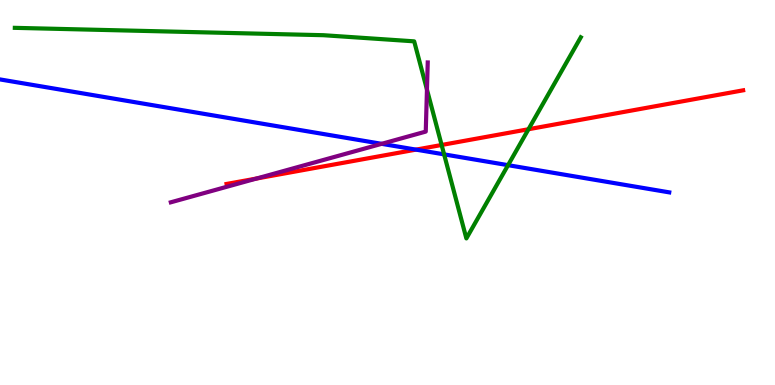[{'lines': ['blue', 'red'], 'intersections': [{'x': 5.37, 'y': 6.11}]}, {'lines': ['green', 'red'], 'intersections': [{'x': 5.7, 'y': 6.23}, {'x': 6.82, 'y': 6.64}]}, {'lines': ['purple', 'red'], 'intersections': [{'x': 3.31, 'y': 5.36}]}, {'lines': ['blue', 'green'], 'intersections': [{'x': 5.73, 'y': 5.99}, {'x': 6.56, 'y': 5.71}]}, {'lines': ['blue', 'purple'], 'intersections': [{'x': 4.92, 'y': 6.26}]}, {'lines': ['green', 'purple'], 'intersections': [{'x': 5.51, 'y': 7.67}]}]